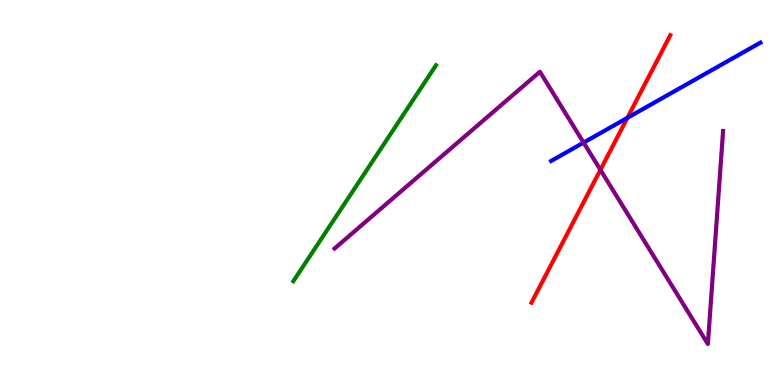[{'lines': ['blue', 'red'], 'intersections': [{'x': 8.1, 'y': 6.94}]}, {'lines': ['green', 'red'], 'intersections': []}, {'lines': ['purple', 'red'], 'intersections': [{'x': 7.75, 'y': 5.59}]}, {'lines': ['blue', 'green'], 'intersections': []}, {'lines': ['blue', 'purple'], 'intersections': [{'x': 7.53, 'y': 6.3}]}, {'lines': ['green', 'purple'], 'intersections': []}]